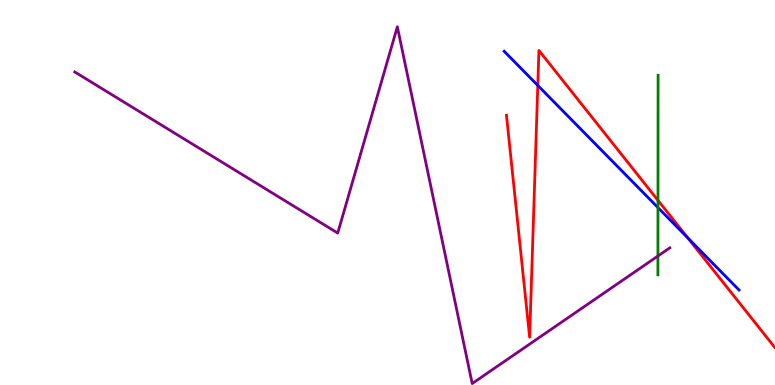[{'lines': ['blue', 'red'], 'intersections': [{'x': 6.94, 'y': 7.78}, {'x': 8.87, 'y': 3.82}]}, {'lines': ['green', 'red'], 'intersections': [{'x': 8.49, 'y': 4.8}]}, {'lines': ['purple', 'red'], 'intersections': []}, {'lines': ['blue', 'green'], 'intersections': [{'x': 8.49, 'y': 4.61}]}, {'lines': ['blue', 'purple'], 'intersections': []}, {'lines': ['green', 'purple'], 'intersections': [{'x': 8.49, 'y': 3.35}]}]